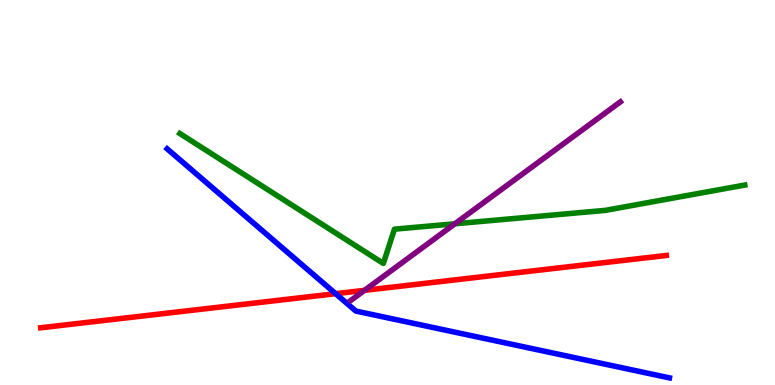[{'lines': ['blue', 'red'], 'intersections': [{'x': 4.33, 'y': 2.37}]}, {'lines': ['green', 'red'], 'intersections': []}, {'lines': ['purple', 'red'], 'intersections': [{'x': 4.7, 'y': 2.46}]}, {'lines': ['blue', 'green'], 'intersections': []}, {'lines': ['blue', 'purple'], 'intersections': []}, {'lines': ['green', 'purple'], 'intersections': [{'x': 5.87, 'y': 4.19}]}]